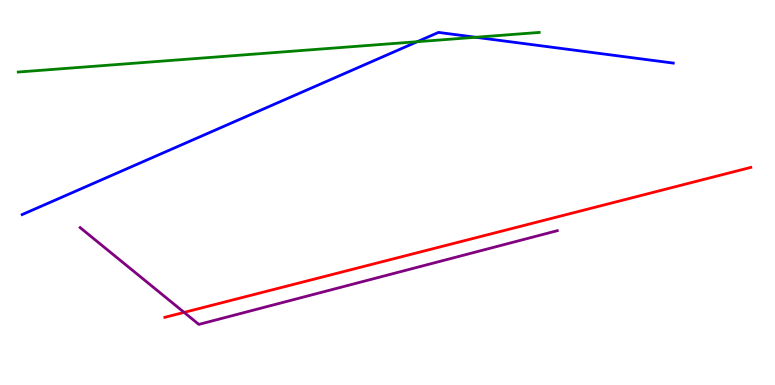[{'lines': ['blue', 'red'], 'intersections': []}, {'lines': ['green', 'red'], 'intersections': []}, {'lines': ['purple', 'red'], 'intersections': [{'x': 2.38, 'y': 1.89}]}, {'lines': ['blue', 'green'], 'intersections': [{'x': 5.38, 'y': 8.92}, {'x': 6.14, 'y': 9.03}]}, {'lines': ['blue', 'purple'], 'intersections': []}, {'lines': ['green', 'purple'], 'intersections': []}]